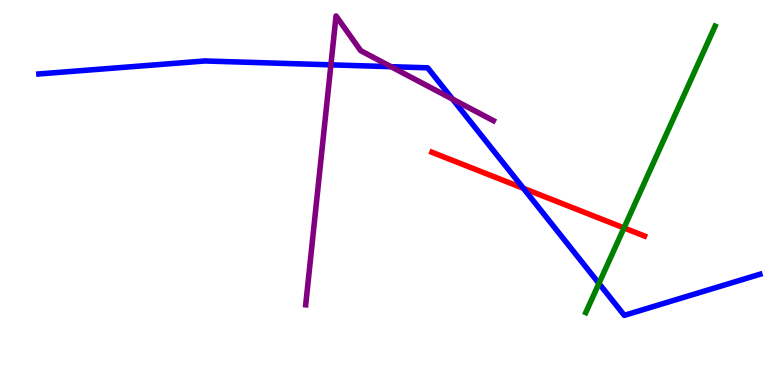[{'lines': ['blue', 'red'], 'intersections': [{'x': 6.75, 'y': 5.11}]}, {'lines': ['green', 'red'], 'intersections': [{'x': 8.05, 'y': 4.08}]}, {'lines': ['purple', 'red'], 'intersections': []}, {'lines': ['blue', 'green'], 'intersections': [{'x': 7.73, 'y': 2.64}]}, {'lines': ['blue', 'purple'], 'intersections': [{'x': 4.27, 'y': 8.32}, {'x': 5.05, 'y': 8.27}, {'x': 5.84, 'y': 7.43}]}, {'lines': ['green', 'purple'], 'intersections': []}]